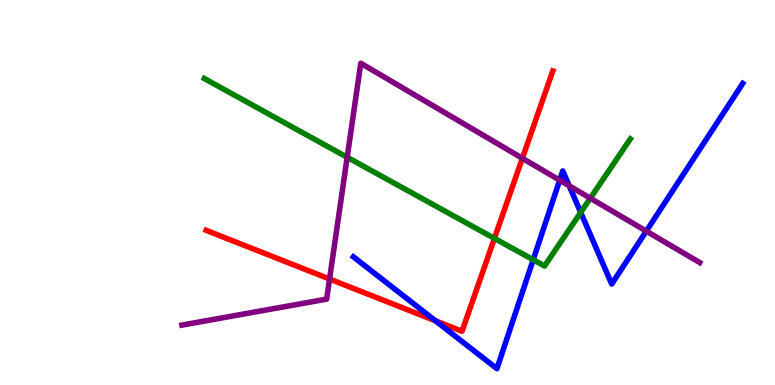[{'lines': ['blue', 'red'], 'intersections': [{'x': 5.62, 'y': 1.67}]}, {'lines': ['green', 'red'], 'intersections': [{'x': 6.38, 'y': 3.81}]}, {'lines': ['purple', 'red'], 'intersections': [{'x': 4.25, 'y': 2.75}, {'x': 6.74, 'y': 5.89}]}, {'lines': ['blue', 'green'], 'intersections': [{'x': 6.88, 'y': 3.25}, {'x': 7.49, 'y': 4.48}]}, {'lines': ['blue', 'purple'], 'intersections': [{'x': 7.22, 'y': 5.32}, {'x': 7.34, 'y': 5.17}, {'x': 8.34, 'y': 4.0}]}, {'lines': ['green', 'purple'], 'intersections': [{'x': 4.48, 'y': 5.92}, {'x': 7.62, 'y': 4.85}]}]